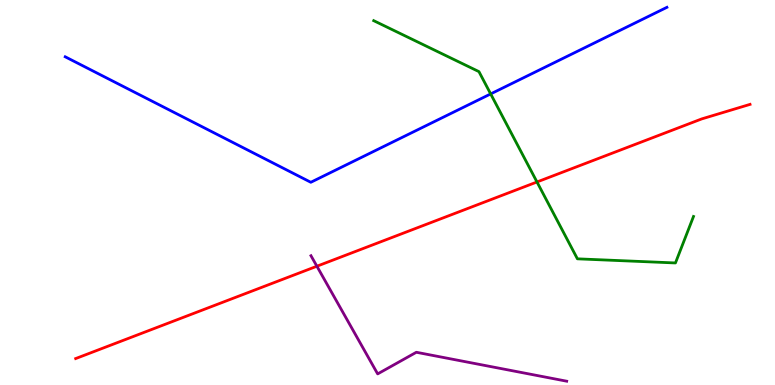[{'lines': ['blue', 'red'], 'intersections': []}, {'lines': ['green', 'red'], 'intersections': [{'x': 6.93, 'y': 5.27}]}, {'lines': ['purple', 'red'], 'intersections': [{'x': 4.09, 'y': 3.09}]}, {'lines': ['blue', 'green'], 'intersections': [{'x': 6.33, 'y': 7.56}]}, {'lines': ['blue', 'purple'], 'intersections': []}, {'lines': ['green', 'purple'], 'intersections': []}]